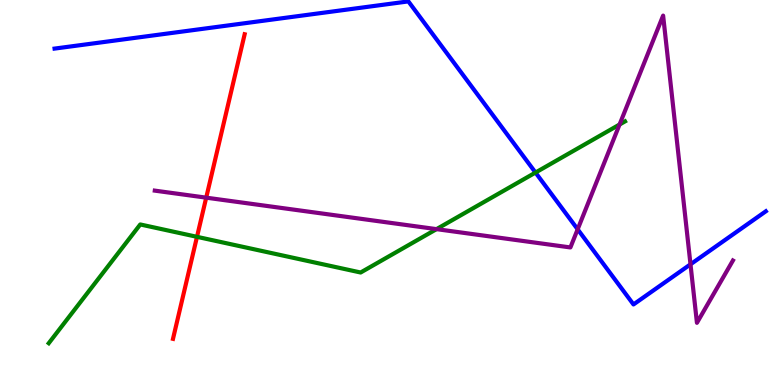[{'lines': ['blue', 'red'], 'intersections': []}, {'lines': ['green', 'red'], 'intersections': [{'x': 2.54, 'y': 3.85}]}, {'lines': ['purple', 'red'], 'intersections': [{'x': 2.66, 'y': 4.87}]}, {'lines': ['blue', 'green'], 'intersections': [{'x': 6.91, 'y': 5.52}]}, {'lines': ['blue', 'purple'], 'intersections': [{'x': 7.45, 'y': 4.04}, {'x': 8.91, 'y': 3.13}]}, {'lines': ['green', 'purple'], 'intersections': [{'x': 5.63, 'y': 4.05}, {'x': 7.99, 'y': 6.77}]}]